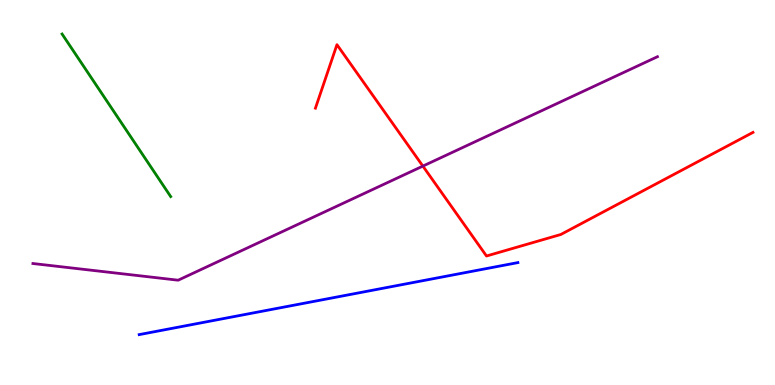[{'lines': ['blue', 'red'], 'intersections': []}, {'lines': ['green', 'red'], 'intersections': []}, {'lines': ['purple', 'red'], 'intersections': [{'x': 5.46, 'y': 5.69}]}, {'lines': ['blue', 'green'], 'intersections': []}, {'lines': ['blue', 'purple'], 'intersections': []}, {'lines': ['green', 'purple'], 'intersections': []}]